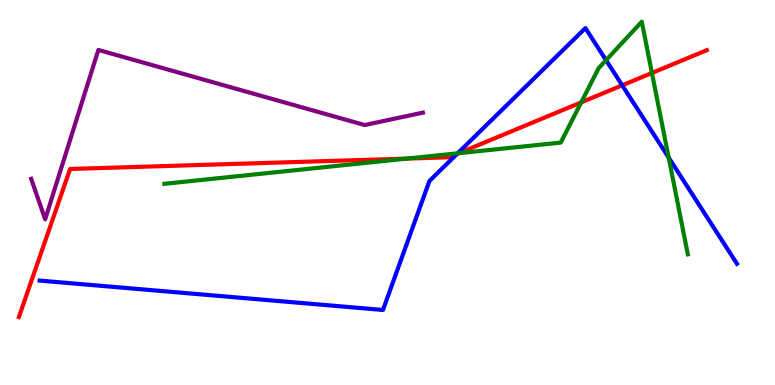[{'lines': ['blue', 'red'], 'intersections': [{'x': 5.9, 'y': 6.0}, {'x': 8.03, 'y': 7.78}]}, {'lines': ['green', 'red'], 'intersections': [{'x': 5.25, 'y': 5.88}, {'x': 5.92, 'y': 6.02}, {'x': 7.5, 'y': 7.34}, {'x': 8.41, 'y': 8.1}]}, {'lines': ['purple', 'red'], 'intersections': []}, {'lines': ['blue', 'green'], 'intersections': [{'x': 5.91, 'y': 6.02}, {'x': 7.82, 'y': 8.44}, {'x': 8.63, 'y': 5.91}]}, {'lines': ['blue', 'purple'], 'intersections': []}, {'lines': ['green', 'purple'], 'intersections': []}]